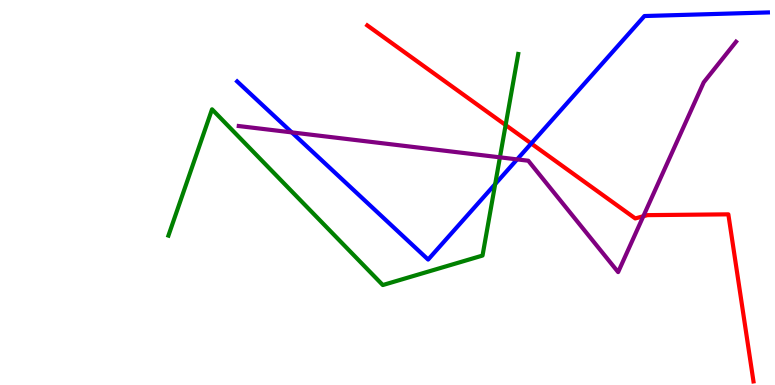[{'lines': ['blue', 'red'], 'intersections': [{'x': 6.85, 'y': 6.27}]}, {'lines': ['green', 'red'], 'intersections': [{'x': 6.52, 'y': 6.75}]}, {'lines': ['purple', 'red'], 'intersections': [{'x': 8.3, 'y': 4.38}]}, {'lines': ['blue', 'green'], 'intersections': [{'x': 6.39, 'y': 5.22}]}, {'lines': ['blue', 'purple'], 'intersections': [{'x': 3.77, 'y': 6.56}, {'x': 6.67, 'y': 5.86}]}, {'lines': ['green', 'purple'], 'intersections': [{'x': 6.45, 'y': 5.91}]}]